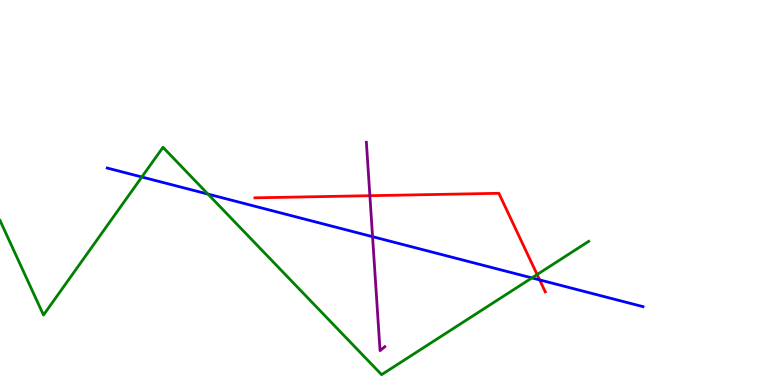[{'lines': ['blue', 'red'], 'intersections': [{'x': 6.96, 'y': 2.73}]}, {'lines': ['green', 'red'], 'intersections': [{'x': 6.93, 'y': 2.87}]}, {'lines': ['purple', 'red'], 'intersections': [{'x': 4.77, 'y': 4.92}]}, {'lines': ['blue', 'green'], 'intersections': [{'x': 1.83, 'y': 5.4}, {'x': 2.68, 'y': 4.96}, {'x': 6.86, 'y': 2.78}]}, {'lines': ['blue', 'purple'], 'intersections': [{'x': 4.81, 'y': 3.85}]}, {'lines': ['green', 'purple'], 'intersections': []}]